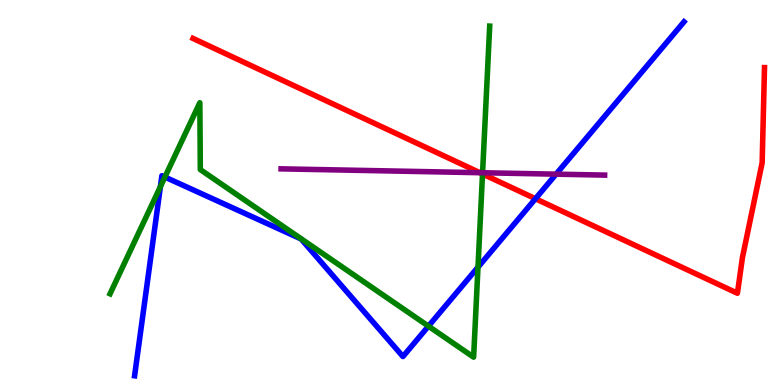[{'lines': ['blue', 'red'], 'intersections': [{'x': 6.91, 'y': 4.84}]}, {'lines': ['green', 'red'], 'intersections': [{'x': 6.23, 'y': 5.48}]}, {'lines': ['purple', 'red'], 'intersections': [{'x': 6.19, 'y': 5.51}]}, {'lines': ['blue', 'green'], 'intersections': [{'x': 2.07, 'y': 5.15}, {'x': 2.13, 'y': 5.4}, {'x': 5.53, 'y': 1.53}, {'x': 6.17, 'y': 3.06}]}, {'lines': ['blue', 'purple'], 'intersections': [{'x': 7.18, 'y': 5.48}]}, {'lines': ['green', 'purple'], 'intersections': [{'x': 6.23, 'y': 5.51}]}]